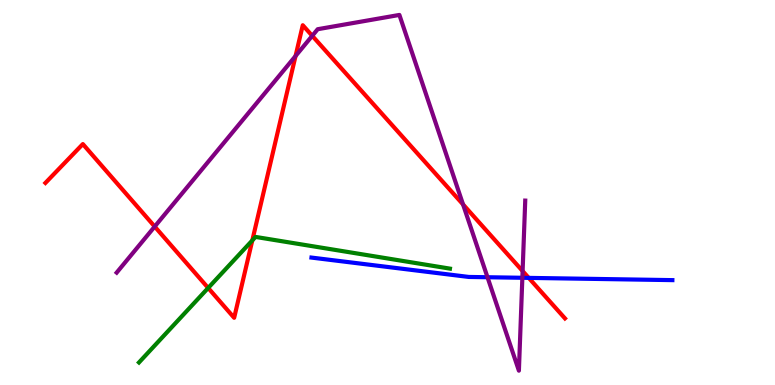[{'lines': ['blue', 'red'], 'intersections': [{'x': 6.82, 'y': 2.78}]}, {'lines': ['green', 'red'], 'intersections': [{'x': 2.69, 'y': 2.52}, {'x': 3.26, 'y': 3.76}]}, {'lines': ['purple', 'red'], 'intersections': [{'x': 2.0, 'y': 4.12}, {'x': 3.81, 'y': 8.54}, {'x': 4.03, 'y': 9.07}, {'x': 5.97, 'y': 4.69}, {'x': 6.74, 'y': 2.96}]}, {'lines': ['blue', 'green'], 'intersections': []}, {'lines': ['blue', 'purple'], 'intersections': [{'x': 6.29, 'y': 2.8}, {'x': 6.74, 'y': 2.78}]}, {'lines': ['green', 'purple'], 'intersections': []}]